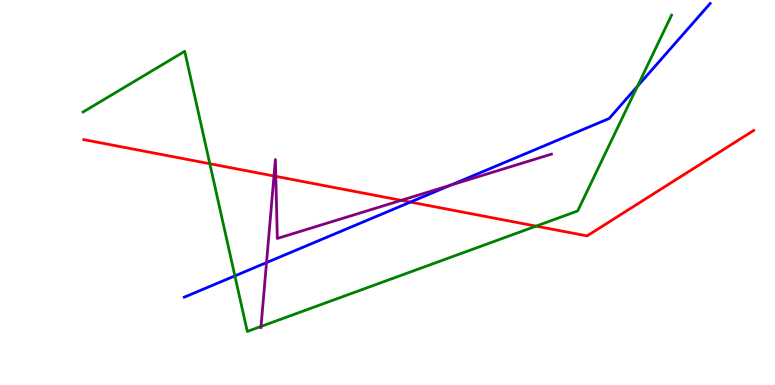[{'lines': ['blue', 'red'], 'intersections': [{'x': 5.3, 'y': 4.75}]}, {'lines': ['green', 'red'], 'intersections': [{'x': 2.71, 'y': 5.75}, {'x': 6.92, 'y': 4.13}]}, {'lines': ['purple', 'red'], 'intersections': [{'x': 3.54, 'y': 5.43}, {'x': 3.56, 'y': 5.42}, {'x': 5.18, 'y': 4.8}]}, {'lines': ['blue', 'green'], 'intersections': [{'x': 3.03, 'y': 2.83}, {'x': 8.22, 'y': 7.76}]}, {'lines': ['blue', 'purple'], 'intersections': [{'x': 3.44, 'y': 3.18}, {'x': 5.82, 'y': 5.19}]}, {'lines': ['green', 'purple'], 'intersections': [{'x': 3.37, 'y': 1.52}]}]